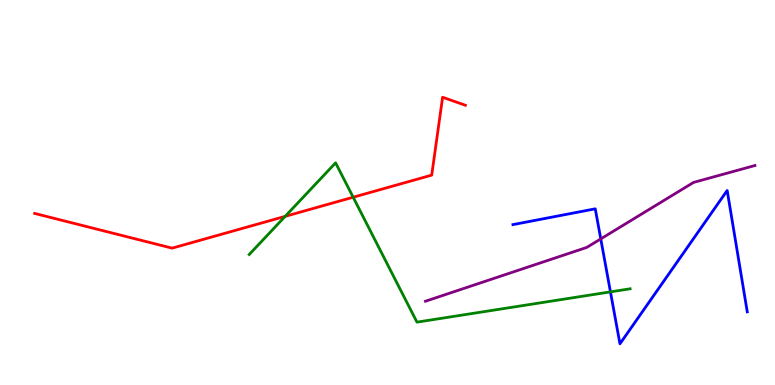[{'lines': ['blue', 'red'], 'intersections': []}, {'lines': ['green', 'red'], 'intersections': [{'x': 3.68, 'y': 4.38}, {'x': 4.56, 'y': 4.88}]}, {'lines': ['purple', 'red'], 'intersections': []}, {'lines': ['blue', 'green'], 'intersections': [{'x': 7.88, 'y': 2.42}]}, {'lines': ['blue', 'purple'], 'intersections': [{'x': 7.75, 'y': 3.79}]}, {'lines': ['green', 'purple'], 'intersections': []}]